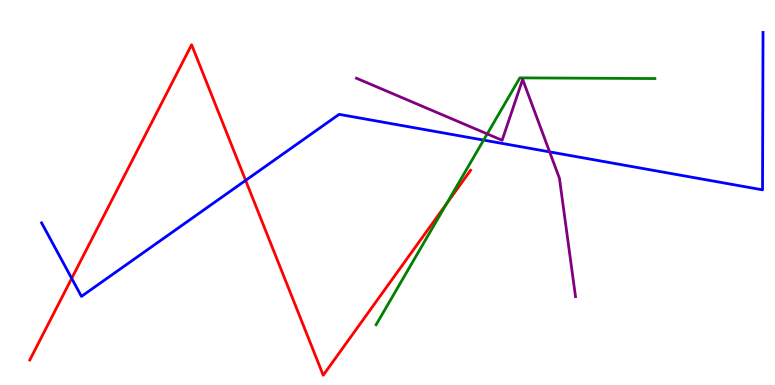[{'lines': ['blue', 'red'], 'intersections': [{'x': 0.925, 'y': 2.77}, {'x': 3.17, 'y': 5.31}]}, {'lines': ['green', 'red'], 'intersections': [{'x': 5.76, 'y': 4.71}]}, {'lines': ['purple', 'red'], 'intersections': []}, {'lines': ['blue', 'green'], 'intersections': [{'x': 6.24, 'y': 6.36}]}, {'lines': ['blue', 'purple'], 'intersections': [{'x': 7.09, 'y': 6.06}]}, {'lines': ['green', 'purple'], 'intersections': [{'x': 6.29, 'y': 6.52}]}]